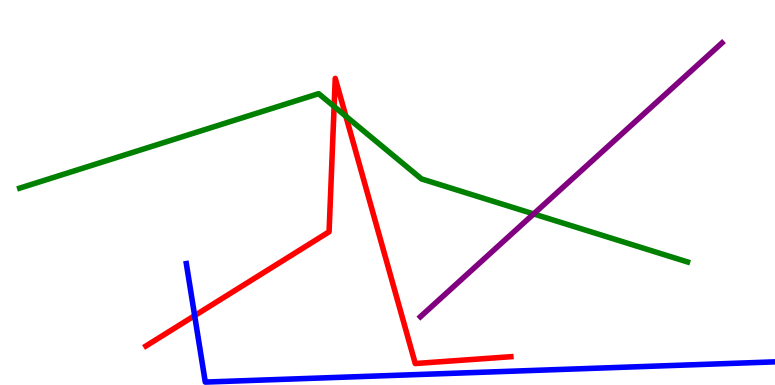[{'lines': ['blue', 'red'], 'intersections': [{'x': 2.51, 'y': 1.8}]}, {'lines': ['green', 'red'], 'intersections': [{'x': 4.31, 'y': 7.23}, {'x': 4.46, 'y': 6.98}]}, {'lines': ['purple', 'red'], 'intersections': []}, {'lines': ['blue', 'green'], 'intersections': []}, {'lines': ['blue', 'purple'], 'intersections': []}, {'lines': ['green', 'purple'], 'intersections': [{'x': 6.89, 'y': 4.44}]}]